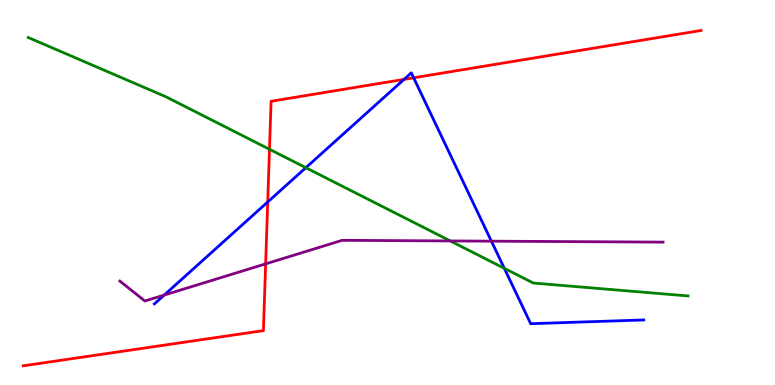[{'lines': ['blue', 'red'], 'intersections': [{'x': 3.45, 'y': 4.75}, {'x': 5.21, 'y': 7.94}, {'x': 5.34, 'y': 7.98}]}, {'lines': ['green', 'red'], 'intersections': [{'x': 3.48, 'y': 6.12}]}, {'lines': ['purple', 'red'], 'intersections': [{'x': 3.43, 'y': 3.15}]}, {'lines': ['blue', 'green'], 'intersections': [{'x': 3.95, 'y': 5.64}, {'x': 6.51, 'y': 3.03}]}, {'lines': ['blue', 'purple'], 'intersections': [{'x': 2.12, 'y': 2.34}, {'x': 6.34, 'y': 3.74}]}, {'lines': ['green', 'purple'], 'intersections': [{'x': 5.81, 'y': 3.74}]}]